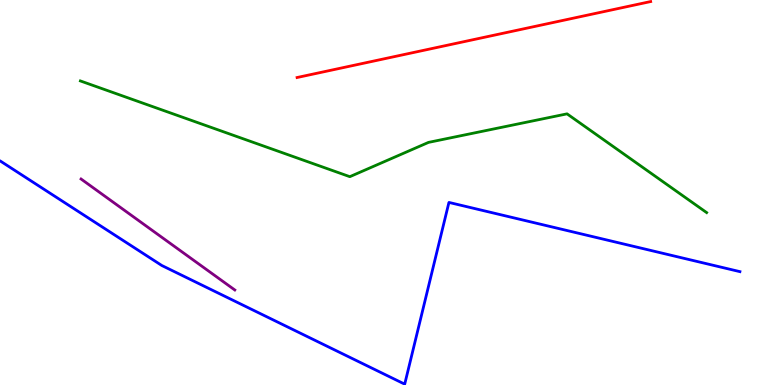[{'lines': ['blue', 'red'], 'intersections': []}, {'lines': ['green', 'red'], 'intersections': []}, {'lines': ['purple', 'red'], 'intersections': []}, {'lines': ['blue', 'green'], 'intersections': []}, {'lines': ['blue', 'purple'], 'intersections': []}, {'lines': ['green', 'purple'], 'intersections': []}]